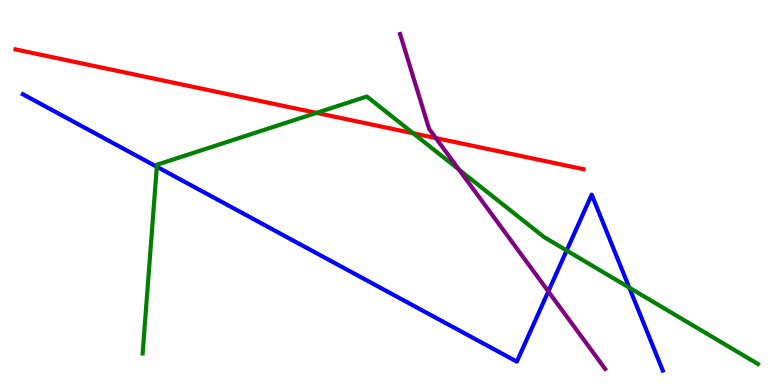[{'lines': ['blue', 'red'], 'intersections': []}, {'lines': ['green', 'red'], 'intersections': [{'x': 4.08, 'y': 7.07}, {'x': 5.33, 'y': 6.54}]}, {'lines': ['purple', 'red'], 'intersections': [{'x': 5.62, 'y': 6.41}]}, {'lines': ['blue', 'green'], 'intersections': [{'x': 2.02, 'y': 5.67}, {'x': 7.31, 'y': 3.49}, {'x': 8.12, 'y': 2.53}]}, {'lines': ['blue', 'purple'], 'intersections': [{'x': 7.08, 'y': 2.43}]}, {'lines': ['green', 'purple'], 'intersections': [{'x': 5.92, 'y': 5.6}]}]